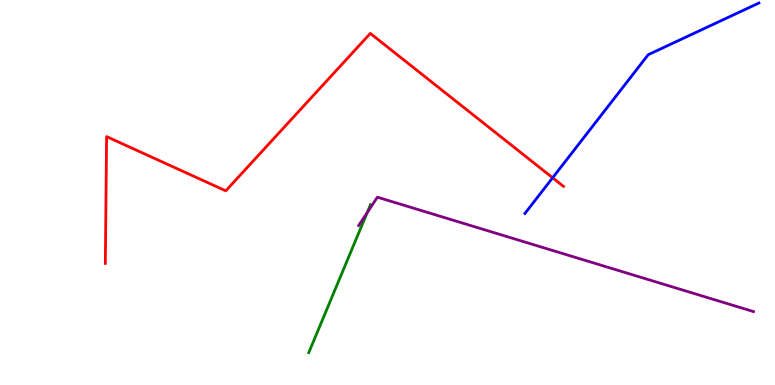[{'lines': ['blue', 'red'], 'intersections': [{'x': 7.13, 'y': 5.38}]}, {'lines': ['green', 'red'], 'intersections': []}, {'lines': ['purple', 'red'], 'intersections': []}, {'lines': ['blue', 'green'], 'intersections': []}, {'lines': ['blue', 'purple'], 'intersections': []}, {'lines': ['green', 'purple'], 'intersections': [{'x': 4.74, 'y': 4.48}]}]